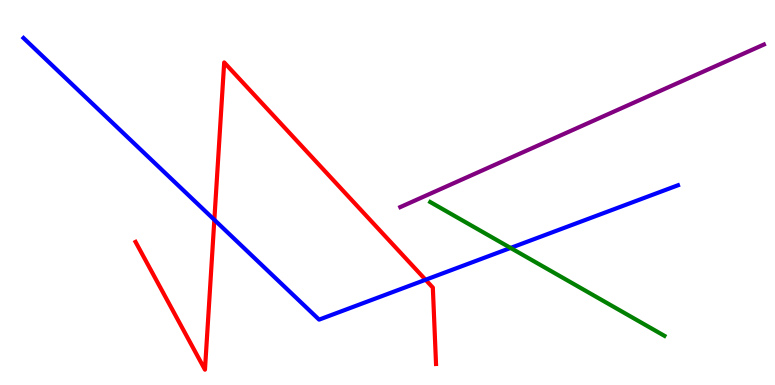[{'lines': ['blue', 'red'], 'intersections': [{'x': 2.77, 'y': 4.29}, {'x': 5.49, 'y': 2.73}]}, {'lines': ['green', 'red'], 'intersections': []}, {'lines': ['purple', 'red'], 'intersections': []}, {'lines': ['blue', 'green'], 'intersections': [{'x': 6.59, 'y': 3.56}]}, {'lines': ['blue', 'purple'], 'intersections': []}, {'lines': ['green', 'purple'], 'intersections': []}]